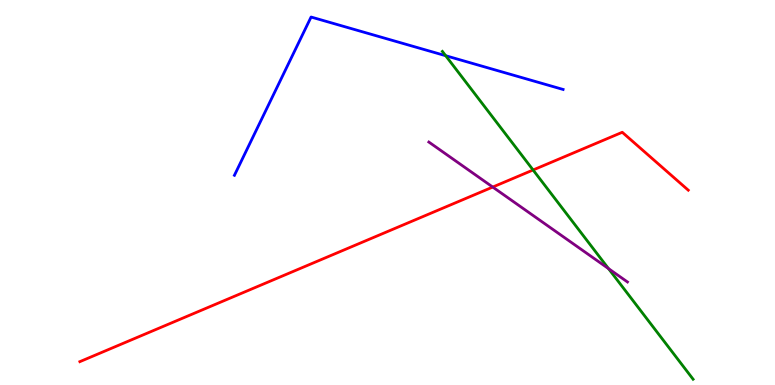[{'lines': ['blue', 'red'], 'intersections': []}, {'lines': ['green', 'red'], 'intersections': [{'x': 6.88, 'y': 5.58}]}, {'lines': ['purple', 'red'], 'intersections': [{'x': 6.36, 'y': 5.14}]}, {'lines': ['blue', 'green'], 'intersections': [{'x': 5.75, 'y': 8.55}]}, {'lines': ['blue', 'purple'], 'intersections': []}, {'lines': ['green', 'purple'], 'intersections': [{'x': 7.85, 'y': 3.02}]}]